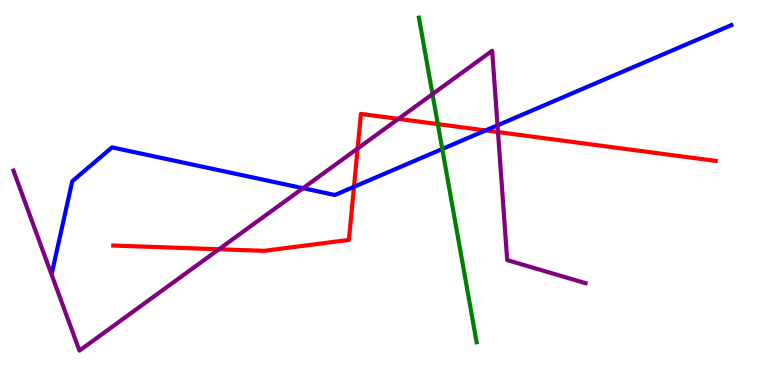[{'lines': ['blue', 'red'], 'intersections': [{'x': 4.57, 'y': 5.15}, {'x': 6.27, 'y': 6.61}]}, {'lines': ['green', 'red'], 'intersections': [{'x': 5.65, 'y': 6.78}]}, {'lines': ['purple', 'red'], 'intersections': [{'x': 2.83, 'y': 3.53}, {'x': 4.61, 'y': 6.14}, {'x': 5.14, 'y': 6.91}, {'x': 6.43, 'y': 6.57}]}, {'lines': ['blue', 'green'], 'intersections': [{'x': 5.71, 'y': 6.13}]}, {'lines': ['blue', 'purple'], 'intersections': [{'x': 3.91, 'y': 5.11}, {'x': 6.42, 'y': 6.75}]}, {'lines': ['green', 'purple'], 'intersections': [{'x': 5.58, 'y': 7.56}]}]